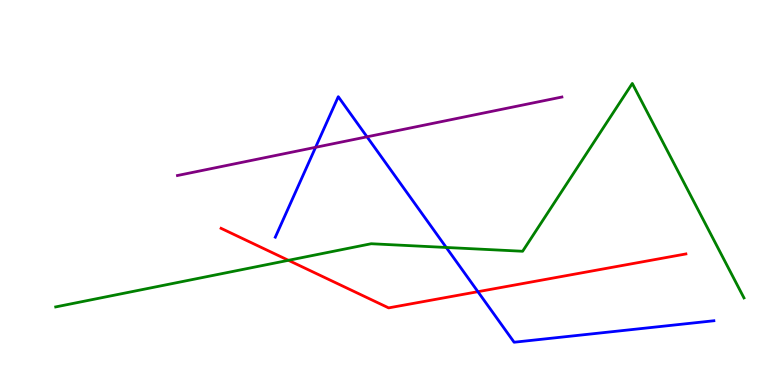[{'lines': ['blue', 'red'], 'intersections': [{'x': 6.17, 'y': 2.42}]}, {'lines': ['green', 'red'], 'intersections': [{'x': 3.72, 'y': 3.24}]}, {'lines': ['purple', 'red'], 'intersections': []}, {'lines': ['blue', 'green'], 'intersections': [{'x': 5.76, 'y': 3.57}]}, {'lines': ['blue', 'purple'], 'intersections': [{'x': 4.07, 'y': 6.17}, {'x': 4.74, 'y': 6.45}]}, {'lines': ['green', 'purple'], 'intersections': []}]